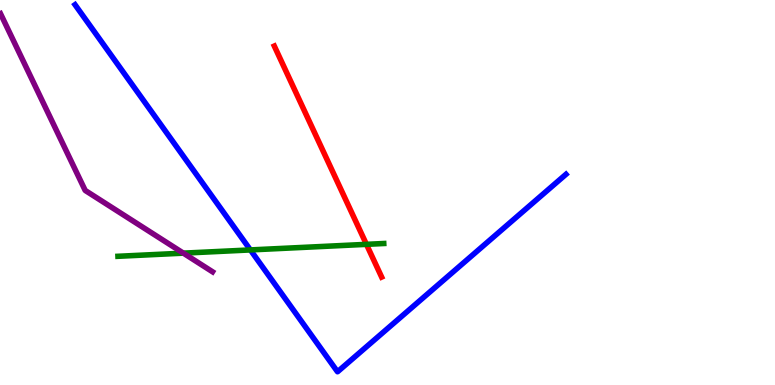[{'lines': ['blue', 'red'], 'intersections': []}, {'lines': ['green', 'red'], 'intersections': [{'x': 4.73, 'y': 3.65}]}, {'lines': ['purple', 'red'], 'intersections': []}, {'lines': ['blue', 'green'], 'intersections': [{'x': 3.23, 'y': 3.51}]}, {'lines': ['blue', 'purple'], 'intersections': []}, {'lines': ['green', 'purple'], 'intersections': [{'x': 2.37, 'y': 3.42}]}]